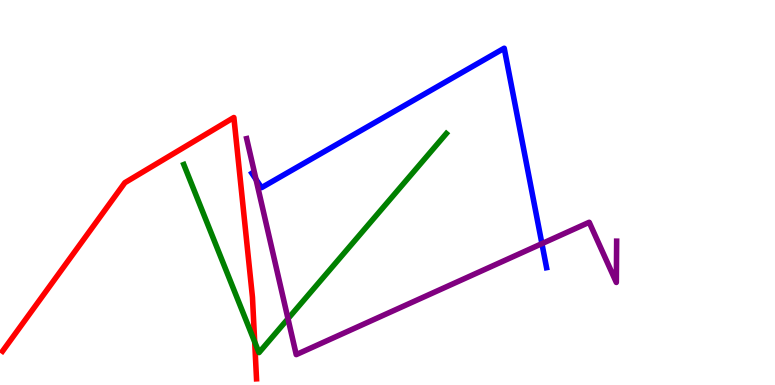[{'lines': ['blue', 'red'], 'intersections': []}, {'lines': ['green', 'red'], 'intersections': [{'x': 3.29, 'y': 1.12}]}, {'lines': ['purple', 'red'], 'intersections': []}, {'lines': ['blue', 'green'], 'intersections': []}, {'lines': ['blue', 'purple'], 'intersections': [{'x': 3.3, 'y': 5.34}, {'x': 6.99, 'y': 3.67}]}, {'lines': ['green', 'purple'], 'intersections': [{'x': 3.72, 'y': 1.72}]}]